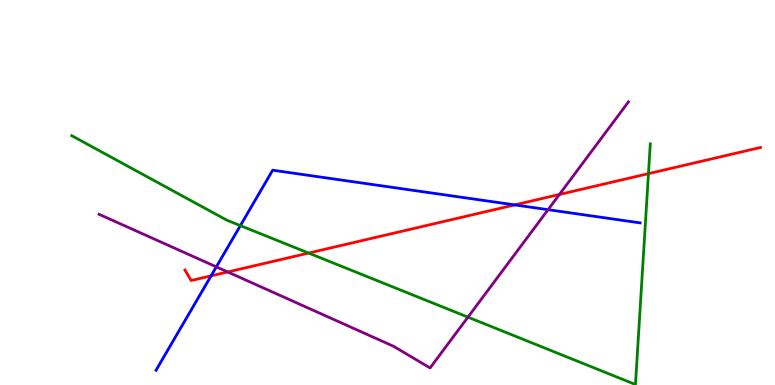[{'lines': ['blue', 'red'], 'intersections': [{'x': 2.72, 'y': 2.83}, {'x': 6.64, 'y': 4.68}]}, {'lines': ['green', 'red'], 'intersections': [{'x': 3.98, 'y': 3.43}, {'x': 8.37, 'y': 5.49}]}, {'lines': ['purple', 'red'], 'intersections': [{'x': 2.94, 'y': 2.94}, {'x': 7.22, 'y': 4.95}]}, {'lines': ['blue', 'green'], 'intersections': [{'x': 3.1, 'y': 4.14}]}, {'lines': ['blue', 'purple'], 'intersections': [{'x': 2.79, 'y': 3.07}, {'x': 7.07, 'y': 4.55}]}, {'lines': ['green', 'purple'], 'intersections': [{'x': 6.04, 'y': 1.76}]}]